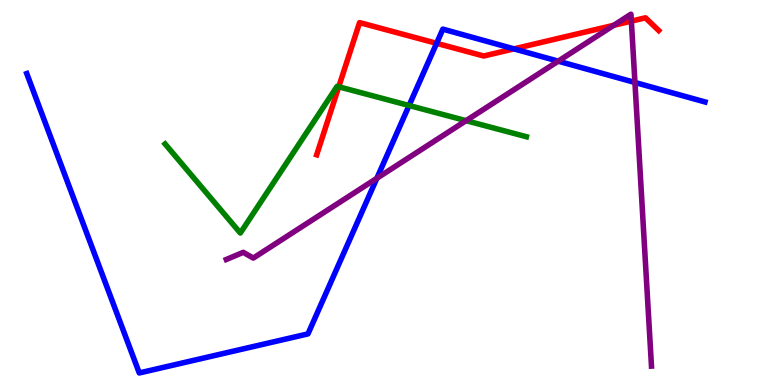[{'lines': ['blue', 'red'], 'intersections': [{'x': 5.63, 'y': 8.87}, {'x': 6.63, 'y': 8.73}]}, {'lines': ['green', 'red'], 'intersections': [{'x': 4.37, 'y': 7.75}]}, {'lines': ['purple', 'red'], 'intersections': [{'x': 7.92, 'y': 9.34}, {'x': 8.15, 'y': 9.45}]}, {'lines': ['blue', 'green'], 'intersections': [{'x': 5.28, 'y': 7.26}]}, {'lines': ['blue', 'purple'], 'intersections': [{'x': 4.86, 'y': 5.37}, {'x': 7.2, 'y': 8.41}, {'x': 8.19, 'y': 7.86}]}, {'lines': ['green', 'purple'], 'intersections': [{'x': 6.01, 'y': 6.87}]}]